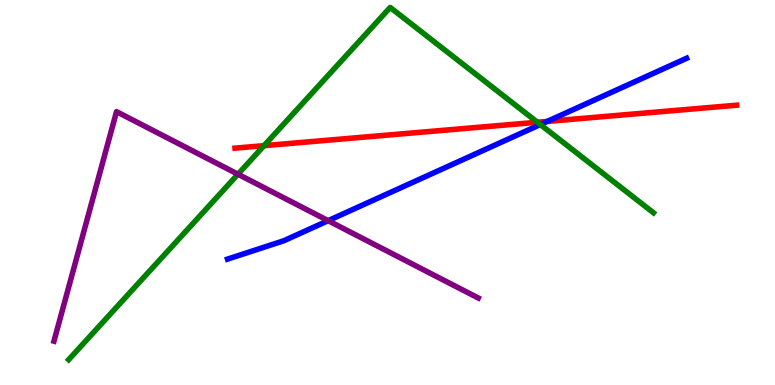[{'lines': ['blue', 'red'], 'intersections': [{'x': 7.06, 'y': 6.85}]}, {'lines': ['green', 'red'], 'intersections': [{'x': 3.41, 'y': 6.22}, {'x': 6.93, 'y': 6.82}]}, {'lines': ['purple', 'red'], 'intersections': []}, {'lines': ['blue', 'green'], 'intersections': [{'x': 6.97, 'y': 6.77}]}, {'lines': ['blue', 'purple'], 'intersections': [{'x': 4.23, 'y': 4.27}]}, {'lines': ['green', 'purple'], 'intersections': [{'x': 3.07, 'y': 5.47}]}]